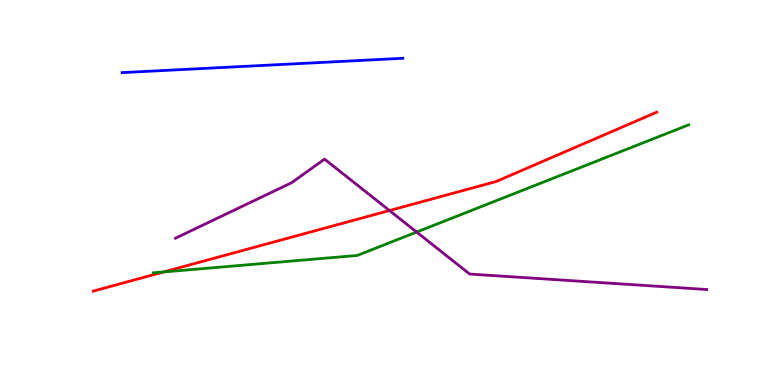[{'lines': ['blue', 'red'], 'intersections': []}, {'lines': ['green', 'red'], 'intersections': [{'x': 2.11, 'y': 2.94}]}, {'lines': ['purple', 'red'], 'intersections': [{'x': 5.03, 'y': 4.53}]}, {'lines': ['blue', 'green'], 'intersections': []}, {'lines': ['blue', 'purple'], 'intersections': []}, {'lines': ['green', 'purple'], 'intersections': [{'x': 5.38, 'y': 3.97}]}]